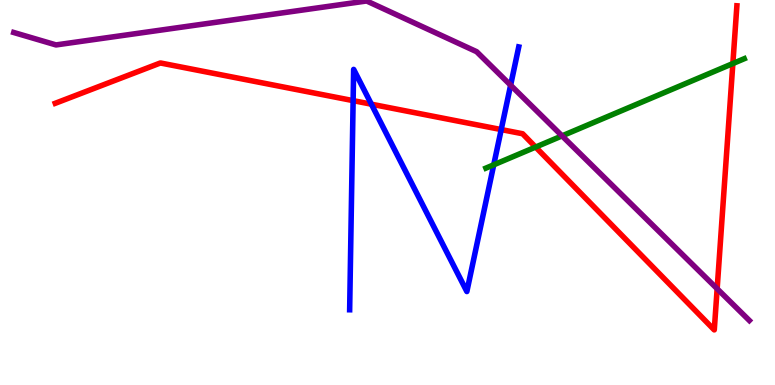[{'lines': ['blue', 'red'], 'intersections': [{'x': 4.56, 'y': 7.39}, {'x': 4.79, 'y': 7.29}, {'x': 6.47, 'y': 6.63}]}, {'lines': ['green', 'red'], 'intersections': [{'x': 6.91, 'y': 6.18}, {'x': 9.46, 'y': 8.35}]}, {'lines': ['purple', 'red'], 'intersections': [{'x': 9.25, 'y': 2.5}]}, {'lines': ['blue', 'green'], 'intersections': [{'x': 6.37, 'y': 5.72}]}, {'lines': ['blue', 'purple'], 'intersections': [{'x': 6.59, 'y': 7.79}]}, {'lines': ['green', 'purple'], 'intersections': [{'x': 7.25, 'y': 6.47}]}]